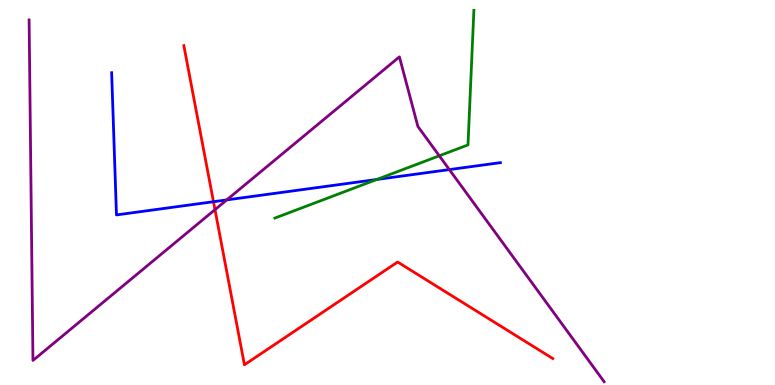[{'lines': ['blue', 'red'], 'intersections': [{'x': 2.75, 'y': 4.76}]}, {'lines': ['green', 'red'], 'intersections': []}, {'lines': ['purple', 'red'], 'intersections': [{'x': 2.77, 'y': 4.55}]}, {'lines': ['blue', 'green'], 'intersections': [{'x': 4.86, 'y': 5.34}]}, {'lines': ['blue', 'purple'], 'intersections': [{'x': 2.93, 'y': 4.81}, {'x': 5.8, 'y': 5.59}]}, {'lines': ['green', 'purple'], 'intersections': [{'x': 5.67, 'y': 5.95}]}]